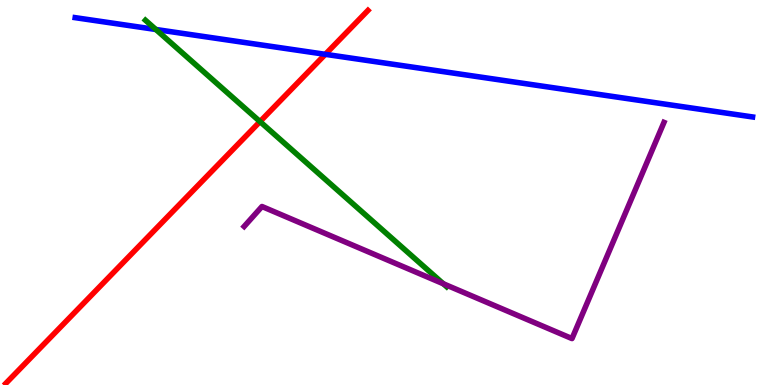[{'lines': ['blue', 'red'], 'intersections': [{'x': 4.2, 'y': 8.59}]}, {'lines': ['green', 'red'], 'intersections': [{'x': 3.35, 'y': 6.84}]}, {'lines': ['purple', 'red'], 'intersections': []}, {'lines': ['blue', 'green'], 'intersections': [{'x': 2.01, 'y': 9.23}]}, {'lines': ['blue', 'purple'], 'intersections': []}, {'lines': ['green', 'purple'], 'intersections': [{'x': 5.72, 'y': 2.63}]}]